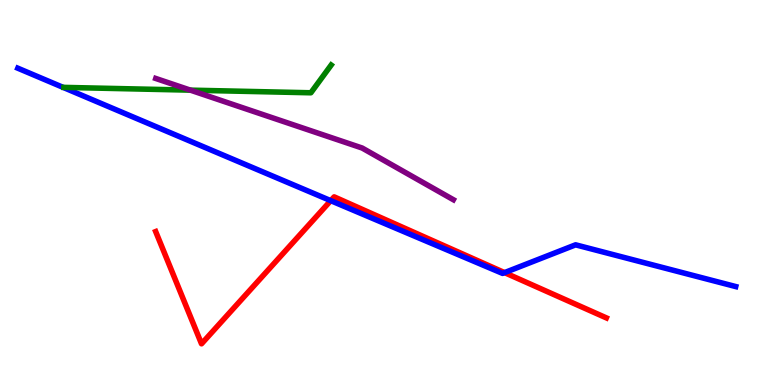[{'lines': ['blue', 'red'], 'intersections': [{'x': 4.27, 'y': 4.79}, {'x': 6.51, 'y': 2.92}]}, {'lines': ['green', 'red'], 'intersections': []}, {'lines': ['purple', 'red'], 'intersections': []}, {'lines': ['blue', 'green'], 'intersections': []}, {'lines': ['blue', 'purple'], 'intersections': []}, {'lines': ['green', 'purple'], 'intersections': [{'x': 2.46, 'y': 7.66}]}]